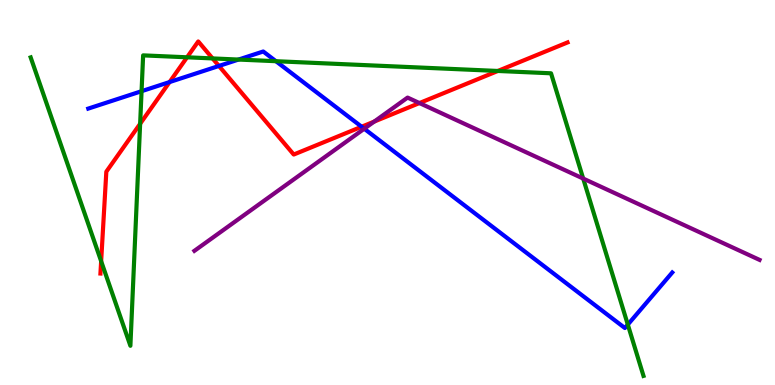[{'lines': ['blue', 'red'], 'intersections': [{'x': 2.19, 'y': 7.87}, {'x': 2.82, 'y': 8.29}, {'x': 4.67, 'y': 6.71}]}, {'lines': ['green', 'red'], 'intersections': [{'x': 1.31, 'y': 3.22}, {'x': 1.81, 'y': 6.79}, {'x': 2.41, 'y': 8.51}, {'x': 2.74, 'y': 8.48}, {'x': 6.42, 'y': 8.16}]}, {'lines': ['purple', 'red'], 'intersections': [{'x': 4.83, 'y': 6.84}, {'x': 5.41, 'y': 7.32}]}, {'lines': ['blue', 'green'], 'intersections': [{'x': 1.83, 'y': 7.63}, {'x': 3.08, 'y': 8.45}, {'x': 3.56, 'y': 8.41}, {'x': 8.1, 'y': 1.57}]}, {'lines': ['blue', 'purple'], 'intersections': [{'x': 4.7, 'y': 6.66}]}, {'lines': ['green', 'purple'], 'intersections': [{'x': 7.53, 'y': 5.36}]}]